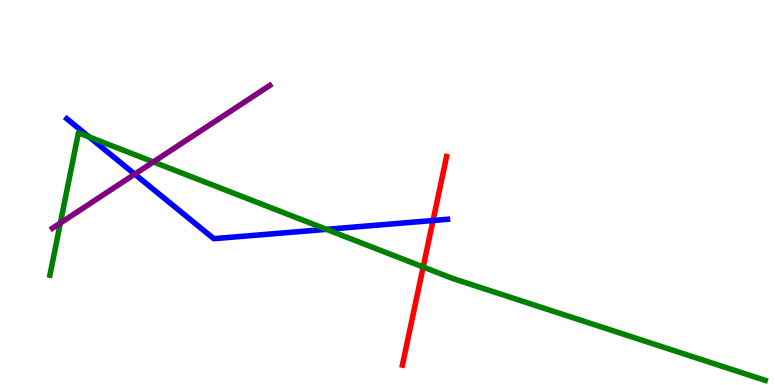[{'lines': ['blue', 'red'], 'intersections': [{'x': 5.59, 'y': 4.27}]}, {'lines': ['green', 'red'], 'intersections': [{'x': 5.46, 'y': 3.07}]}, {'lines': ['purple', 'red'], 'intersections': []}, {'lines': ['blue', 'green'], 'intersections': [{'x': 1.15, 'y': 6.44}, {'x': 4.21, 'y': 4.04}]}, {'lines': ['blue', 'purple'], 'intersections': [{'x': 1.74, 'y': 5.48}]}, {'lines': ['green', 'purple'], 'intersections': [{'x': 0.779, 'y': 4.21}, {'x': 1.98, 'y': 5.79}]}]